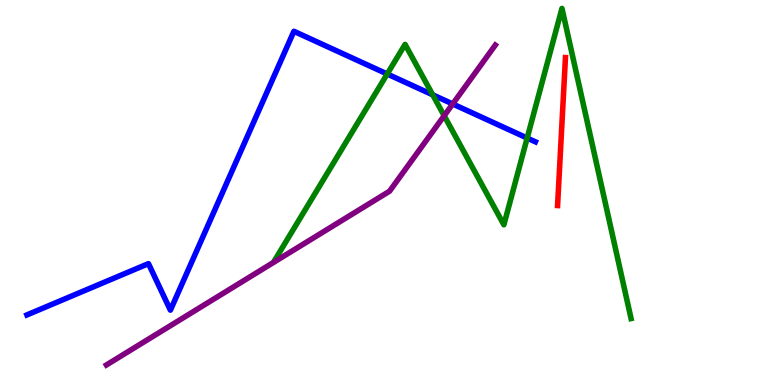[{'lines': ['blue', 'red'], 'intersections': []}, {'lines': ['green', 'red'], 'intersections': []}, {'lines': ['purple', 'red'], 'intersections': []}, {'lines': ['blue', 'green'], 'intersections': [{'x': 5.0, 'y': 8.08}, {'x': 5.58, 'y': 7.54}, {'x': 6.8, 'y': 6.41}]}, {'lines': ['blue', 'purple'], 'intersections': [{'x': 5.84, 'y': 7.3}]}, {'lines': ['green', 'purple'], 'intersections': [{'x': 5.73, 'y': 6.99}]}]